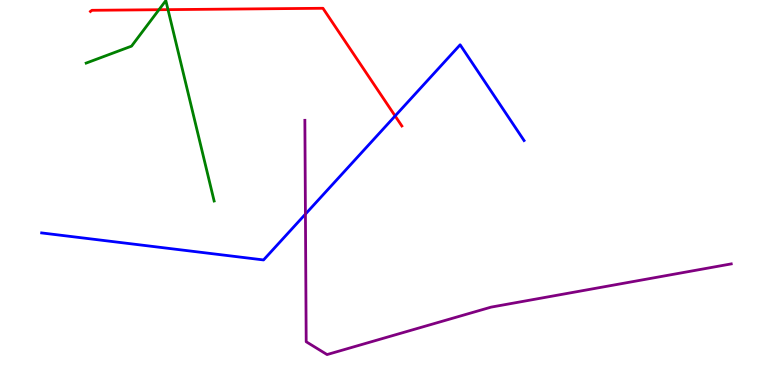[{'lines': ['blue', 'red'], 'intersections': [{'x': 5.1, 'y': 6.99}]}, {'lines': ['green', 'red'], 'intersections': [{'x': 2.05, 'y': 9.75}, {'x': 2.17, 'y': 9.75}]}, {'lines': ['purple', 'red'], 'intersections': []}, {'lines': ['blue', 'green'], 'intersections': []}, {'lines': ['blue', 'purple'], 'intersections': [{'x': 3.94, 'y': 4.44}]}, {'lines': ['green', 'purple'], 'intersections': []}]